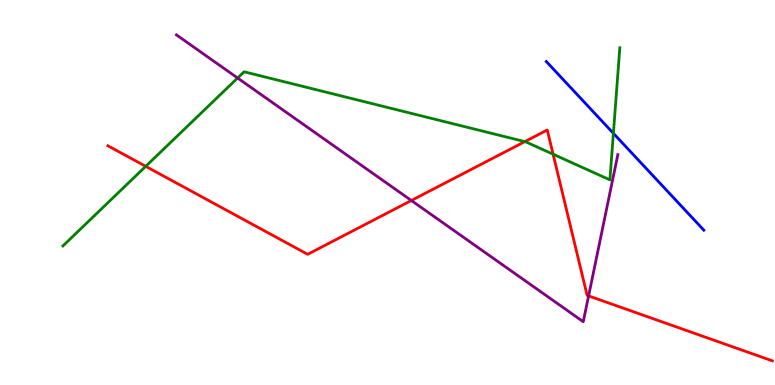[{'lines': ['blue', 'red'], 'intersections': []}, {'lines': ['green', 'red'], 'intersections': [{'x': 1.88, 'y': 5.68}, {'x': 6.77, 'y': 6.32}, {'x': 7.14, 'y': 5.99}]}, {'lines': ['purple', 'red'], 'intersections': [{'x': 5.31, 'y': 4.79}, {'x': 7.59, 'y': 2.31}]}, {'lines': ['blue', 'green'], 'intersections': [{'x': 7.91, 'y': 6.54}]}, {'lines': ['blue', 'purple'], 'intersections': []}, {'lines': ['green', 'purple'], 'intersections': [{'x': 3.07, 'y': 7.97}]}]